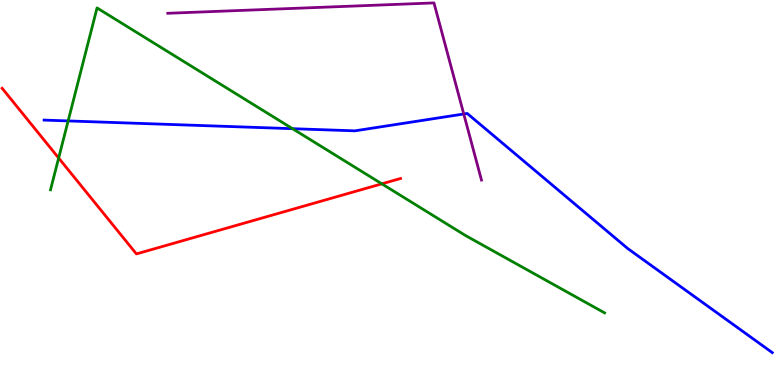[{'lines': ['blue', 'red'], 'intersections': []}, {'lines': ['green', 'red'], 'intersections': [{'x': 0.757, 'y': 5.9}, {'x': 4.93, 'y': 5.23}]}, {'lines': ['purple', 'red'], 'intersections': []}, {'lines': ['blue', 'green'], 'intersections': [{'x': 0.879, 'y': 6.86}, {'x': 3.77, 'y': 6.66}]}, {'lines': ['blue', 'purple'], 'intersections': [{'x': 5.98, 'y': 7.04}]}, {'lines': ['green', 'purple'], 'intersections': []}]